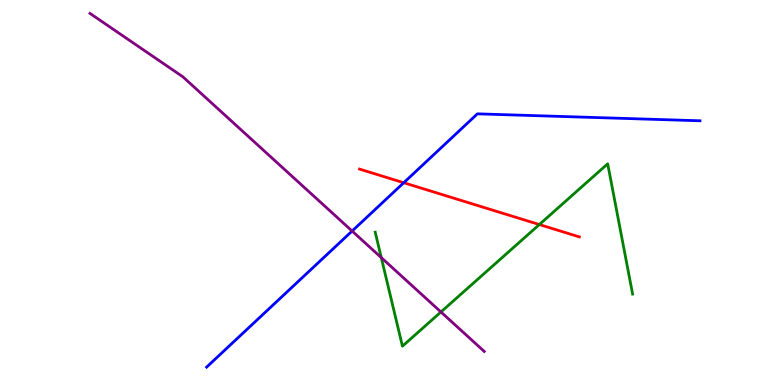[{'lines': ['blue', 'red'], 'intersections': [{'x': 5.21, 'y': 5.25}]}, {'lines': ['green', 'red'], 'intersections': [{'x': 6.96, 'y': 4.17}]}, {'lines': ['purple', 'red'], 'intersections': []}, {'lines': ['blue', 'green'], 'intersections': []}, {'lines': ['blue', 'purple'], 'intersections': [{'x': 4.54, 'y': 4.0}]}, {'lines': ['green', 'purple'], 'intersections': [{'x': 4.92, 'y': 3.31}, {'x': 5.69, 'y': 1.9}]}]